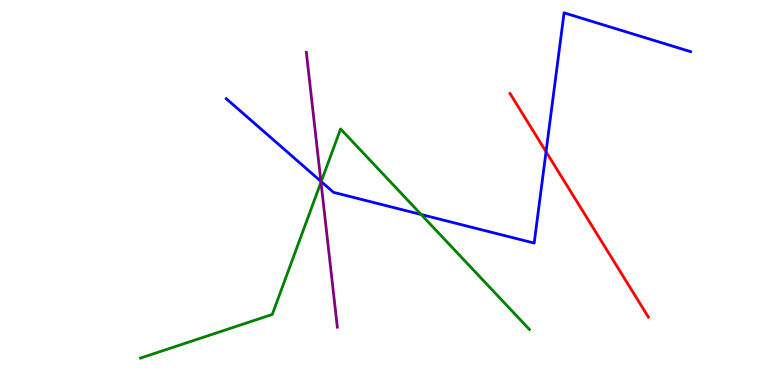[{'lines': ['blue', 'red'], 'intersections': [{'x': 7.05, 'y': 6.06}]}, {'lines': ['green', 'red'], 'intersections': []}, {'lines': ['purple', 'red'], 'intersections': []}, {'lines': ['blue', 'green'], 'intersections': [{'x': 4.14, 'y': 5.28}, {'x': 5.43, 'y': 4.43}]}, {'lines': ['blue', 'purple'], 'intersections': [{'x': 4.14, 'y': 5.29}]}, {'lines': ['green', 'purple'], 'intersections': [{'x': 4.14, 'y': 5.27}]}]